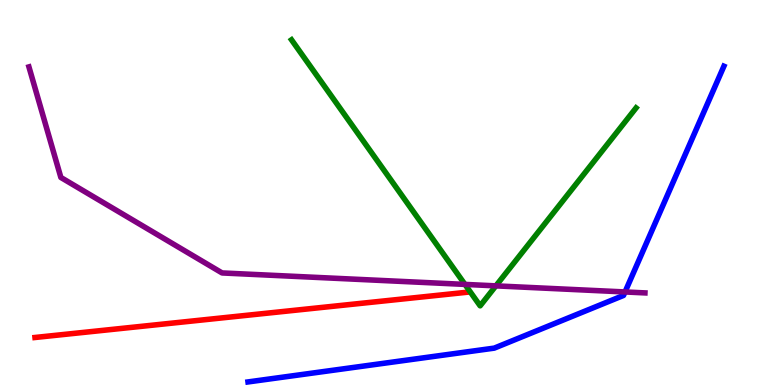[{'lines': ['blue', 'red'], 'intersections': []}, {'lines': ['green', 'red'], 'intersections': []}, {'lines': ['purple', 'red'], 'intersections': []}, {'lines': ['blue', 'green'], 'intersections': []}, {'lines': ['blue', 'purple'], 'intersections': [{'x': 8.06, 'y': 2.42}]}, {'lines': ['green', 'purple'], 'intersections': [{'x': 6.0, 'y': 2.61}, {'x': 6.4, 'y': 2.57}]}]